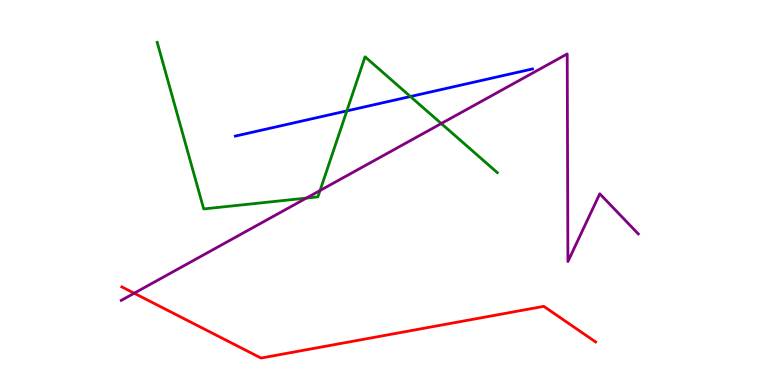[{'lines': ['blue', 'red'], 'intersections': []}, {'lines': ['green', 'red'], 'intersections': []}, {'lines': ['purple', 'red'], 'intersections': [{'x': 1.73, 'y': 2.38}]}, {'lines': ['blue', 'green'], 'intersections': [{'x': 4.48, 'y': 7.12}, {'x': 5.3, 'y': 7.49}]}, {'lines': ['blue', 'purple'], 'intersections': []}, {'lines': ['green', 'purple'], 'intersections': [{'x': 3.95, 'y': 4.86}, {'x': 4.13, 'y': 5.05}, {'x': 5.69, 'y': 6.79}]}]